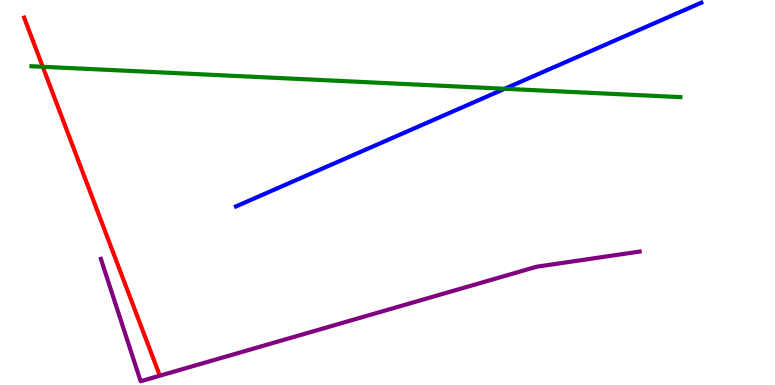[{'lines': ['blue', 'red'], 'intersections': []}, {'lines': ['green', 'red'], 'intersections': [{'x': 0.552, 'y': 8.27}]}, {'lines': ['purple', 'red'], 'intersections': []}, {'lines': ['blue', 'green'], 'intersections': [{'x': 6.51, 'y': 7.69}]}, {'lines': ['blue', 'purple'], 'intersections': []}, {'lines': ['green', 'purple'], 'intersections': []}]